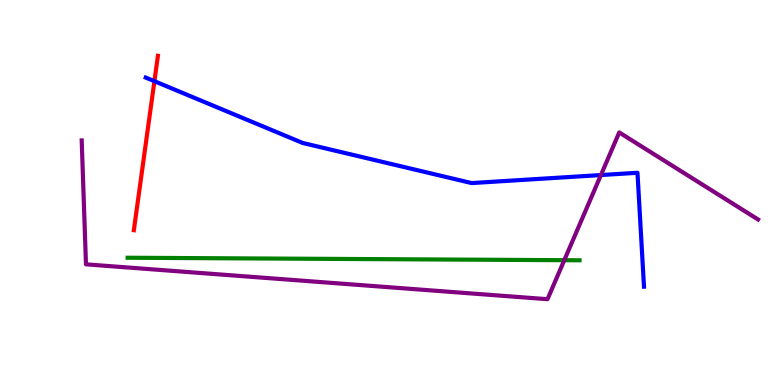[{'lines': ['blue', 'red'], 'intersections': [{'x': 1.99, 'y': 7.89}]}, {'lines': ['green', 'red'], 'intersections': []}, {'lines': ['purple', 'red'], 'intersections': []}, {'lines': ['blue', 'green'], 'intersections': []}, {'lines': ['blue', 'purple'], 'intersections': [{'x': 7.75, 'y': 5.45}]}, {'lines': ['green', 'purple'], 'intersections': [{'x': 7.28, 'y': 3.24}]}]